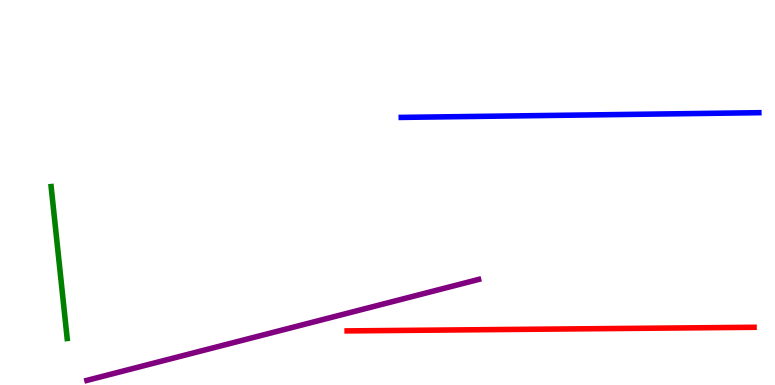[{'lines': ['blue', 'red'], 'intersections': []}, {'lines': ['green', 'red'], 'intersections': []}, {'lines': ['purple', 'red'], 'intersections': []}, {'lines': ['blue', 'green'], 'intersections': []}, {'lines': ['blue', 'purple'], 'intersections': []}, {'lines': ['green', 'purple'], 'intersections': []}]